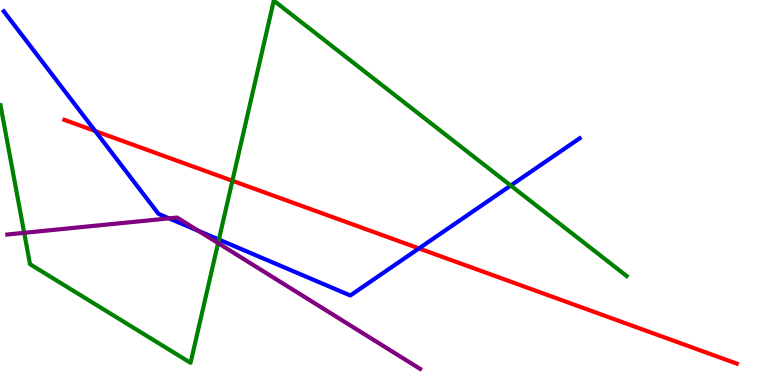[{'lines': ['blue', 'red'], 'intersections': [{'x': 1.23, 'y': 6.6}, {'x': 5.41, 'y': 3.55}]}, {'lines': ['green', 'red'], 'intersections': [{'x': 3.0, 'y': 5.3}]}, {'lines': ['purple', 'red'], 'intersections': []}, {'lines': ['blue', 'green'], 'intersections': [{'x': 2.82, 'y': 3.78}, {'x': 6.59, 'y': 5.18}]}, {'lines': ['blue', 'purple'], 'intersections': [{'x': 2.18, 'y': 4.33}, {'x': 2.56, 'y': 4.0}]}, {'lines': ['green', 'purple'], 'intersections': [{'x': 0.312, 'y': 3.95}, {'x': 2.81, 'y': 3.69}]}]